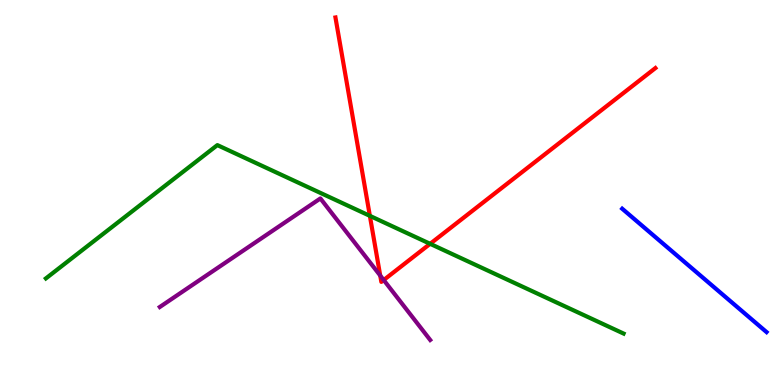[{'lines': ['blue', 'red'], 'intersections': []}, {'lines': ['green', 'red'], 'intersections': [{'x': 4.77, 'y': 4.39}, {'x': 5.55, 'y': 3.67}]}, {'lines': ['purple', 'red'], 'intersections': [{'x': 4.91, 'y': 2.84}, {'x': 4.95, 'y': 2.73}]}, {'lines': ['blue', 'green'], 'intersections': []}, {'lines': ['blue', 'purple'], 'intersections': []}, {'lines': ['green', 'purple'], 'intersections': []}]